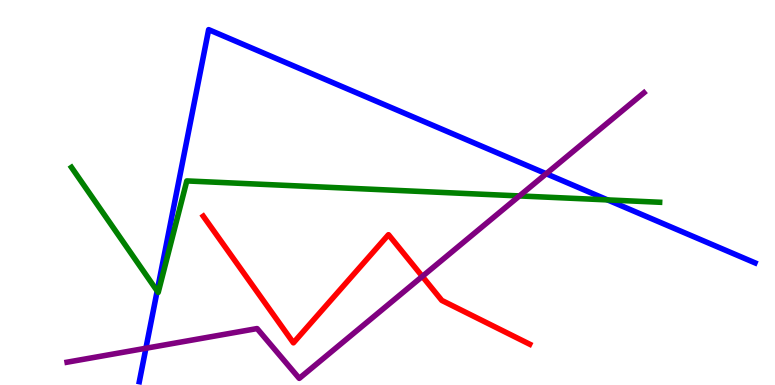[{'lines': ['blue', 'red'], 'intersections': []}, {'lines': ['green', 'red'], 'intersections': []}, {'lines': ['purple', 'red'], 'intersections': [{'x': 5.45, 'y': 2.82}]}, {'lines': ['blue', 'green'], 'intersections': [{'x': 2.03, 'y': 2.44}, {'x': 7.84, 'y': 4.81}]}, {'lines': ['blue', 'purple'], 'intersections': [{'x': 1.88, 'y': 0.955}, {'x': 7.05, 'y': 5.49}]}, {'lines': ['green', 'purple'], 'intersections': [{'x': 6.7, 'y': 4.91}]}]